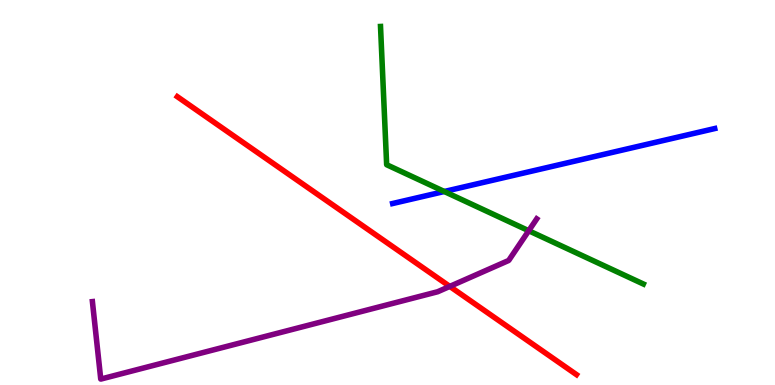[{'lines': ['blue', 'red'], 'intersections': []}, {'lines': ['green', 'red'], 'intersections': []}, {'lines': ['purple', 'red'], 'intersections': [{'x': 5.8, 'y': 2.56}]}, {'lines': ['blue', 'green'], 'intersections': [{'x': 5.73, 'y': 5.03}]}, {'lines': ['blue', 'purple'], 'intersections': []}, {'lines': ['green', 'purple'], 'intersections': [{'x': 6.82, 'y': 4.01}]}]